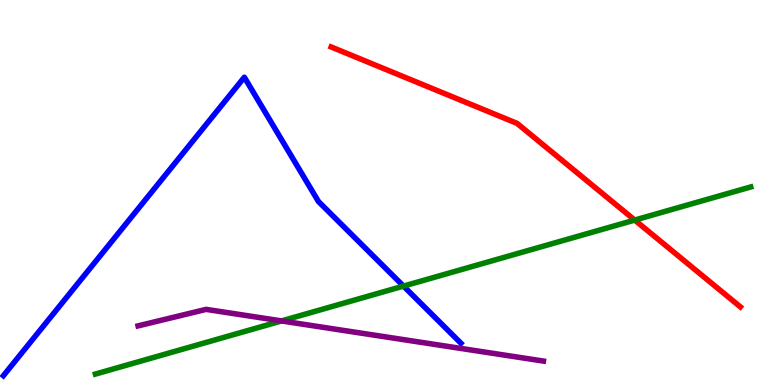[{'lines': ['blue', 'red'], 'intersections': []}, {'lines': ['green', 'red'], 'intersections': [{'x': 8.19, 'y': 4.28}]}, {'lines': ['purple', 'red'], 'intersections': []}, {'lines': ['blue', 'green'], 'intersections': [{'x': 5.21, 'y': 2.57}]}, {'lines': ['blue', 'purple'], 'intersections': []}, {'lines': ['green', 'purple'], 'intersections': [{'x': 3.63, 'y': 1.66}]}]